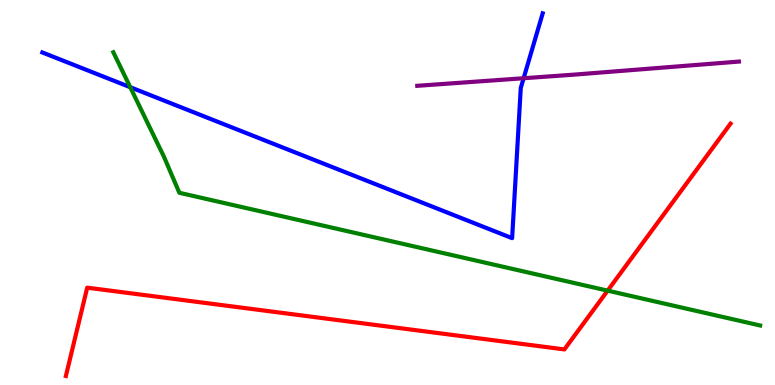[{'lines': ['blue', 'red'], 'intersections': []}, {'lines': ['green', 'red'], 'intersections': [{'x': 7.84, 'y': 2.45}]}, {'lines': ['purple', 'red'], 'intersections': []}, {'lines': ['blue', 'green'], 'intersections': [{'x': 1.68, 'y': 7.73}]}, {'lines': ['blue', 'purple'], 'intersections': [{'x': 6.76, 'y': 7.97}]}, {'lines': ['green', 'purple'], 'intersections': []}]